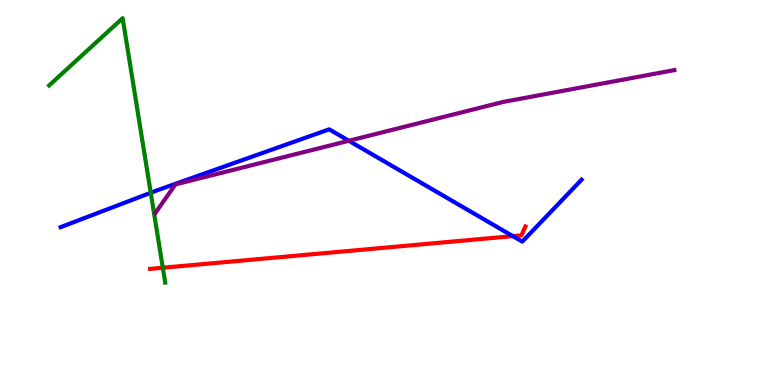[{'lines': ['blue', 'red'], 'intersections': [{'x': 6.62, 'y': 3.87}]}, {'lines': ['green', 'red'], 'intersections': [{'x': 2.1, 'y': 3.05}]}, {'lines': ['purple', 'red'], 'intersections': []}, {'lines': ['blue', 'green'], 'intersections': [{'x': 1.95, 'y': 4.99}]}, {'lines': ['blue', 'purple'], 'intersections': [{'x': 4.5, 'y': 6.34}]}, {'lines': ['green', 'purple'], 'intersections': []}]